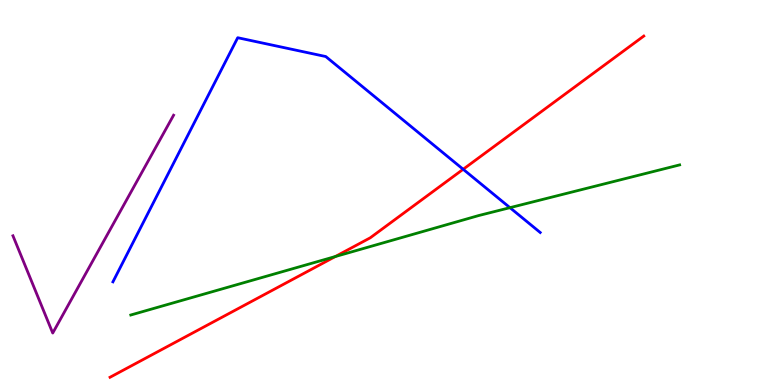[{'lines': ['blue', 'red'], 'intersections': [{'x': 5.98, 'y': 5.6}]}, {'lines': ['green', 'red'], 'intersections': [{'x': 4.33, 'y': 3.34}]}, {'lines': ['purple', 'red'], 'intersections': []}, {'lines': ['blue', 'green'], 'intersections': [{'x': 6.58, 'y': 4.61}]}, {'lines': ['blue', 'purple'], 'intersections': []}, {'lines': ['green', 'purple'], 'intersections': []}]